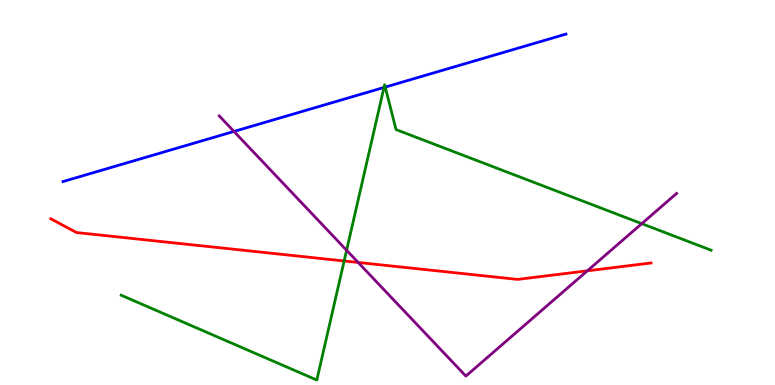[{'lines': ['blue', 'red'], 'intersections': []}, {'lines': ['green', 'red'], 'intersections': [{'x': 4.44, 'y': 3.22}]}, {'lines': ['purple', 'red'], 'intersections': [{'x': 4.62, 'y': 3.18}, {'x': 7.58, 'y': 2.97}]}, {'lines': ['blue', 'green'], 'intersections': [{'x': 4.95, 'y': 7.73}, {'x': 4.97, 'y': 7.74}]}, {'lines': ['blue', 'purple'], 'intersections': [{'x': 3.02, 'y': 6.59}]}, {'lines': ['green', 'purple'], 'intersections': [{'x': 4.47, 'y': 3.5}, {'x': 8.28, 'y': 4.19}]}]